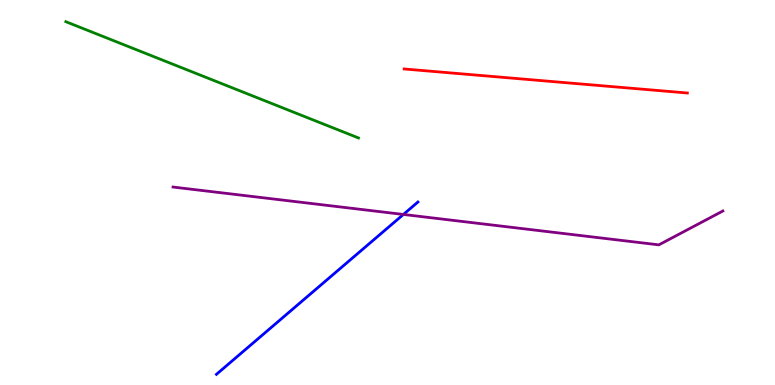[{'lines': ['blue', 'red'], 'intersections': []}, {'lines': ['green', 'red'], 'intersections': []}, {'lines': ['purple', 'red'], 'intersections': []}, {'lines': ['blue', 'green'], 'intersections': []}, {'lines': ['blue', 'purple'], 'intersections': [{'x': 5.21, 'y': 4.43}]}, {'lines': ['green', 'purple'], 'intersections': []}]